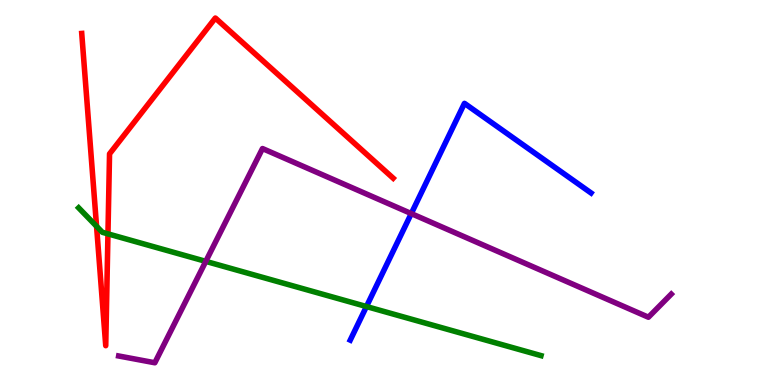[{'lines': ['blue', 'red'], 'intersections': []}, {'lines': ['green', 'red'], 'intersections': [{'x': 1.25, 'y': 4.12}, {'x': 1.39, 'y': 3.93}]}, {'lines': ['purple', 'red'], 'intersections': []}, {'lines': ['blue', 'green'], 'intersections': [{'x': 4.73, 'y': 2.04}]}, {'lines': ['blue', 'purple'], 'intersections': [{'x': 5.31, 'y': 4.45}]}, {'lines': ['green', 'purple'], 'intersections': [{'x': 2.66, 'y': 3.21}]}]